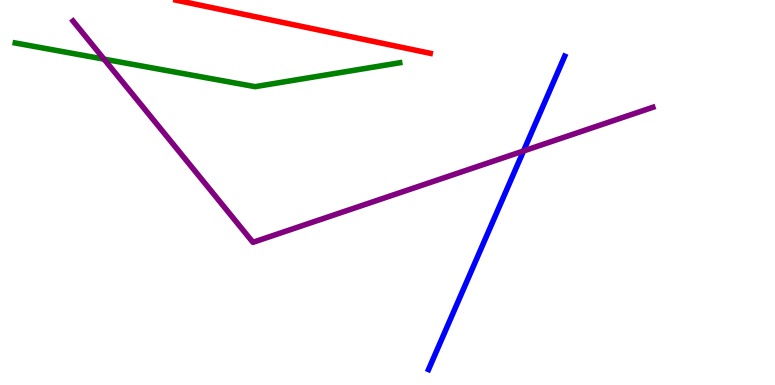[{'lines': ['blue', 'red'], 'intersections': []}, {'lines': ['green', 'red'], 'intersections': []}, {'lines': ['purple', 'red'], 'intersections': []}, {'lines': ['blue', 'green'], 'intersections': []}, {'lines': ['blue', 'purple'], 'intersections': [{'x': 6.76, 'y': 6.08}]}, {'lines': ['green', 'purple'], 'intersections': [{'x': 1.34, 'y': 8.46}]}]